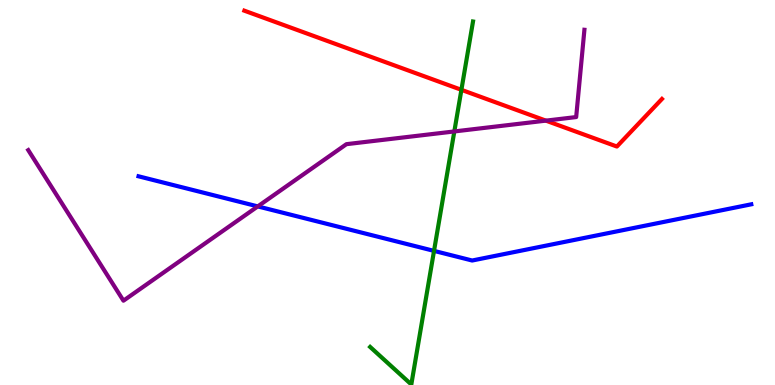[{'lines': ['blue', 'red'], 'intersections': []}, {'lines': ['green', 'red'], 'intersections': [{'x': 5.95, 'y': 7.67}]}, {'lines': ['purple', 'red'], 'intersections': [{'x': 7.04, 'y': 6.87}]}, {'lines': ['blue', 'green'], 'intersections': [{'x': 5.6, 'y': 3.48}]}, {'lines': ['blue', 'purple'], 'intersections': [{'x': 3.33, 'y': 4.64}]}, {'lines': ['green', 'purple'], 'intersections': [{'x': 5.86, 'y': 6.59}]}]